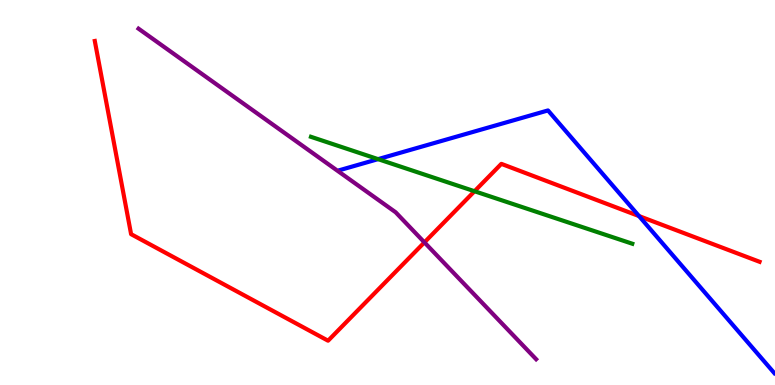[{'lines': ['blue', 'red'], 'intersections': [{'x': 8.25, 'y': 4.39}]}, {'lines': ['green', 'red'], 'intersections': [{'x': 6.12, 'y': 5.03}]}, {'lines': ['purple', 'red'], 'intersections': [{'x': 5.48, 'y': 3.7}]}, {'lines': ['blue', 'green'], 'intersections': [{'x': 4.88, 'y': 5.87}]}, {'lines': ['blue', 'purple'], 'intersections': []}, {'lines': ['green', 'purple'], 'intersections': []}]